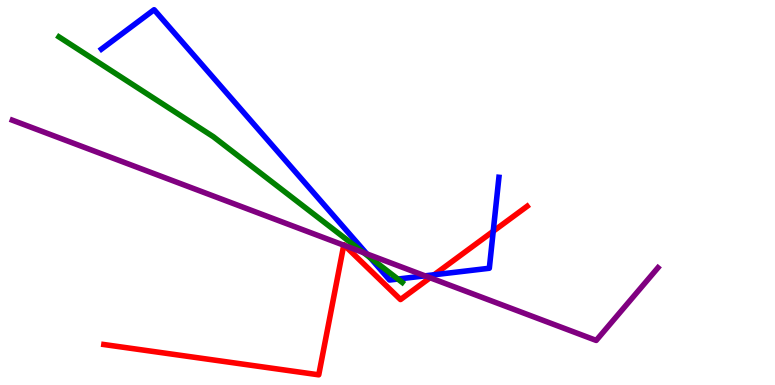[{'lines': ['blue', 'red'], 'intersections': [{'x': 5.6, 'y': 2.86}, {'x': 6.36, 'y': 3.99}]}, {'lines': ['green', 'red'], 'intersections': []}, {'lines': ['purple', 'red'], 'intersections': [{'x': 4.44, 'y': 3.63}, {'x': 4.45, 'y': 3.62}, {'x': 5.55, 'y': 2.79}]}, {'lines': ['blue', 'green'], 'intersections': [{'x': 4.78, 'y': 3.31}, {'x': 5.13, 'y': 2.75}]}, {'lines': ['blue', 'purple'], 'intersections': [{'x': 4.73, 'y': 3.41}, {'x': 5.48, 'y': 2.84}]}, {'lines': ['green', 'purple'], 'intersections': [{'x': 4.69, 'y': 3.44}]}]